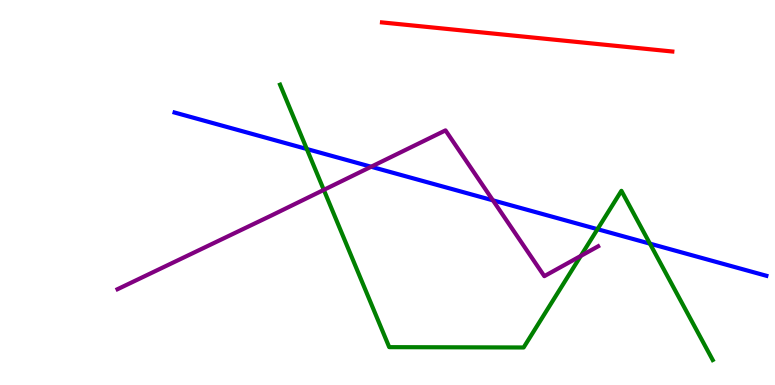[{'lines': ['blue', 'red'], 'intersections': []}, {'lines': ['green', 'red'], 'intersections': []}, {'lines': ['purple', 'red'], 'intersections': []}, {'lines': ['blue', 'green'], 'intersections': [{'x': 3.96, 'y': 6.13}, {'x': 7.71, 'y': 4.05}, {'x': 8.39, 'y': 3.67}]}, {'lines': ['blue', 'purple'], 'intersections': [{'x': 4.79, 'y': 5.67}, {'x': 6.36, 'y': 4.8}]}, {'lines': ['green', 'purple'], 'intersections': [{'x': 4.18, 'y': 5.07}, {'x': 7.49, 'y': 3.35}]}]